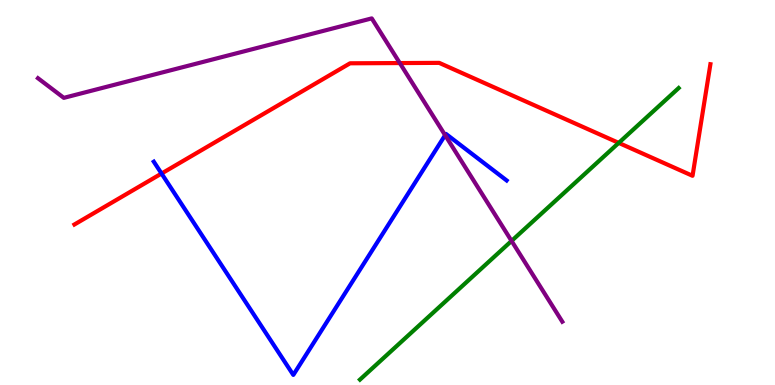[{'lines': ['blue', 'red'], 'intersections': [{'x': 2.08, 'y': 5.49}]}, {'lines': ['green', 'red'], 'intersections': [{'x': 7.98, 'y': 6.29}]}, {'lines': ['purple', 'red'], 'intersections': [{'x': 5.16, 'y': 8.36}]}, {'lines': ['blue', 'green'], 'intersections': []}, {'lines': ['blue', 'purple'], 'intersections': [{'x': 5.74, 'y': 6.49}]}, {'lines': ['green', 'purple'], 'intersections': [{'x': 6.6, 'y': 3.74}]}]